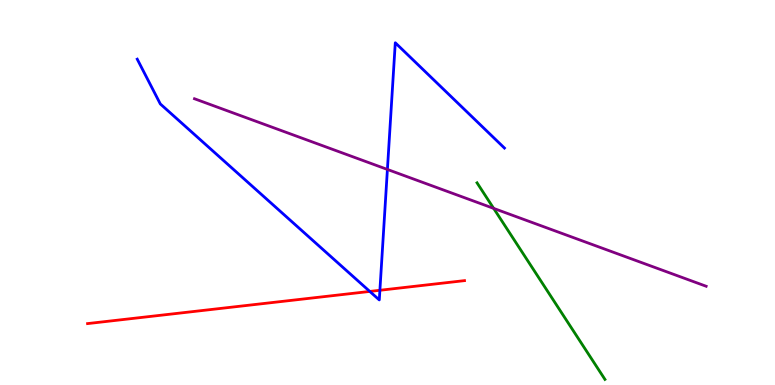[{'lines': ['blue', 'red'], 'intersections': [{'x': 4.77, 'y': 2.43}, {'x': 4.9, 'y': 2.46}]}, {'lines': ['green', 'red'], 'intersections': []}, {'lines': ['purple', 'red'], 'intersections': []}, {'lines': ['blue', 'green'], 'intersections': []}, {'lines': ['blue', 'purple'], 'intersections': [{'x': 5.0, 'y': 5.6}]}, {'lines': ['green', 'purple'], 'intersections': [{'x': 6.37, 'y': 4.59}]}]